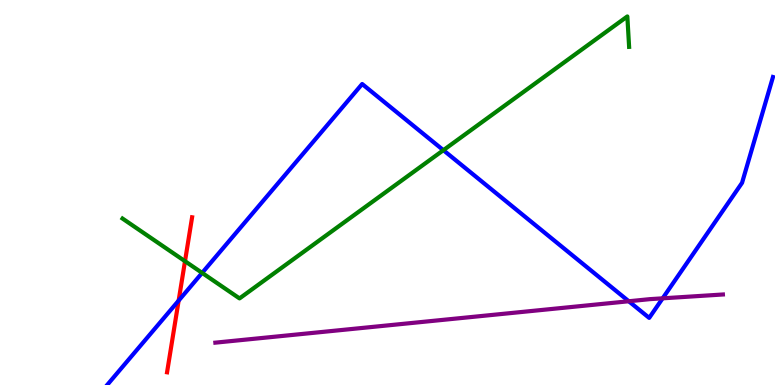[{'lines': ['blue', 'red'], 'intersections': [{'x': 2.31, 'y': 2.19}]}, {'lines': ['green', 'red'], 'intersections': [{'x': 2.39, 'y': 3.22}]}, {'lines': ['purple', 'red'], 'intersections': []}, {'lines': ['blue', 'green'], 'intersections': [{'x': 2.61, 'y': 2.91}, {'x': 5.72, 'y': 6.1}]}, {'lines': ['blue', 'purple'], 'intersections': [{'x': 8.11, 'y': 2.18}, {'x': 8.55, 'y': 2.25}]}, {'lines': ['green', 'purple'], 'intersections': []}]